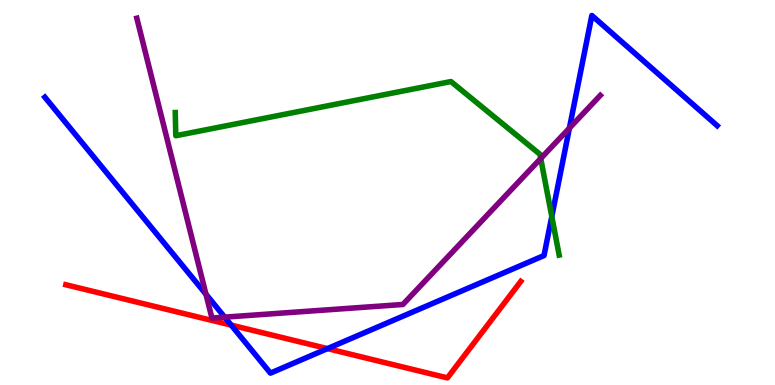[{'lines': ['blue', 'red'], 'intersections': [{'x': 2.98, 'y': 1.56}, {'x': 4.23, 'y': 0.945}]}, {'lines': ['green', 'red'], 'intersections': []}, {'lines': ['purple', 'red'], 'intersections': []}, {'lines': ['blue', 'green'], 'intersections': [{'x': 7.12, 'y': 4.38}]}, {'lines': ['blue', 'purple'], 'intersections': [{'x': 2.66, 'y': 2.36}, {'x': 2.9, 'y': 1.76}, {'x': 7.35, 'y': 6.67}]}, {'lines': ['green', 'purple'], 'intersections': [{'x': 6.98, 'y': 5.88}]}]